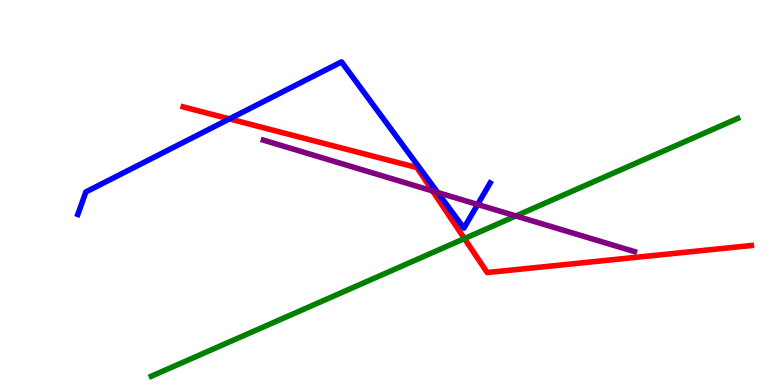[{'lines': ['blue', 'red'], 'intersections': [{'x': 2.96, 'y': 6.91}]}, {'lines': ['green', 'red'], 'intersections': [{'x': 5.99, 'y': 3.8}]}, {'lines': ['purple', 'red'], 'intersections': [{'x': 5.58, 'y': 5.04}]}, {'lines': ['blue', 'green'], 'intersections': []}, {'lines': ['blue', 'purple'], 'intersections': [{'x': 5.65, 'y': 5.0}, {'x': 6.16, 'y': 4.69}]}, {'lines': ['green', 'purple'], 'intersections': [{'x': 6.66, 'y': 4.39}]}]